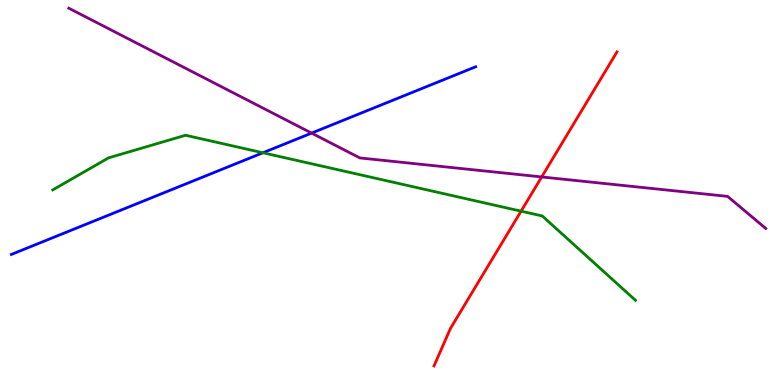[{'lines': ['blue', 'red'], 'intersections': []}, {'lines': ['green', 'red'], 'intersections': [{'x': 6.72, 'y': 4.52}]}, {'lines': ['purple', 'red'], 'intersections': [{'x': 6.99, 'y': 5.4}]}, {'lines': ['blue', 'green'], 'intersections': [{'x': 3.39, 'y': 6.03}]}, {'lines': ['blue', 'purple'], 'intersections': [{'x': 4.02, 'y': 6.54}]}, {'lines': ['green', 'purple'], 'intersections': []}]